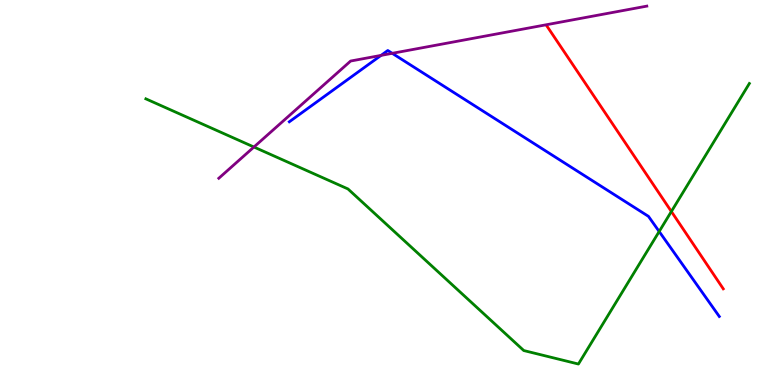[{'lines': ['blue', 'red'], 'intersections': []}, {'lines': ['green', 'red'], 'intersections': [{'x': 8.66, 'y': 4.51}]}, {'lines': ['purple', 'red'], 'intersections': []}, {'lines': ['blue', 'green'], 'intersections': [{'x': 8.51, 'y': 3.99}]}, {'lines': ['blue', 'purple'], 'intersections': [{'x': 4.92, 'y': 8.56}, {'x': 5.06, 'y': 8.62}]}, {'lines': ['green', 'purple'], 'intersections': [{'x': 3.28, 'y': 6.18}]}]